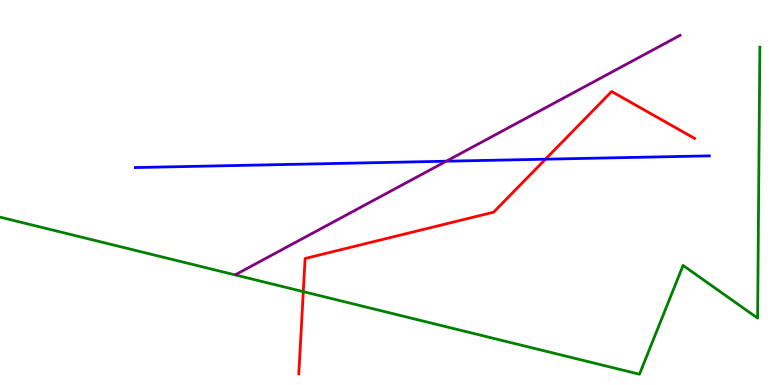[{'lines': ['blue', 'red'], 'intersections': [{'x': 7.04, 'y': 5.87}]}, {'lines': ['green', 'red'], 'intersections': [{'x': 3.91, 'y': 2.43}]}, {'lines': ['purple', 'red'], 'intersections': []}, {'lines': ['blue', 'green'], 'intersections': []}, {'lines': ['blue', 'purple'], 'intersections': [{'x': 5.76, 'y': 5.81}]}, {'lines': ['green', 'purple'], 'intersections': []}]